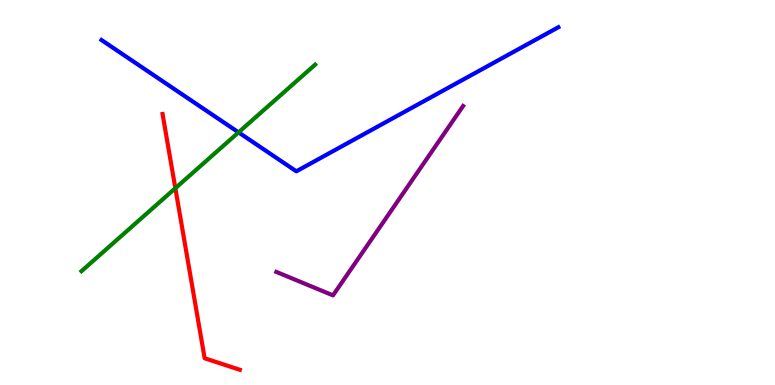[{'lines': ['blue', 'red'], 'intersections': []}, {'lines': ['green', 'red'], 'intersections': [{'x': 2.26, 'y': 5.11}]}, {'lines': ['purple', 'red'], 'intersections': []}, {'lines': ['blue', 'green'], 'intersections': [{'x': 3.08, 'y': 6.56}]}, {'lines': ['blue', 'purple'], 'intersections': []}, {'lines': ['green', 'purple'], 'intersections': []}]